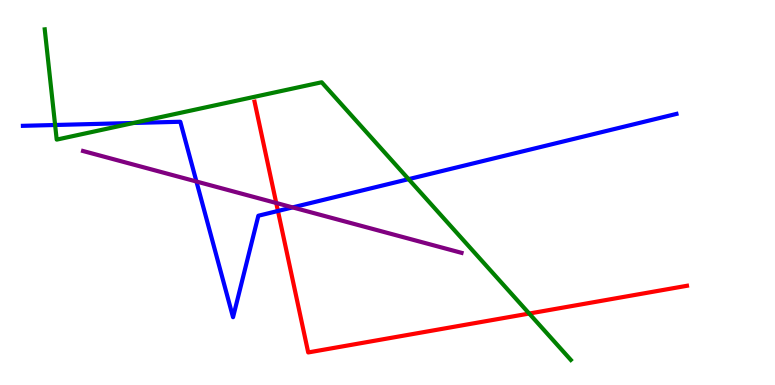[{'lines': ['blue', 'red'], 'intersections': [{'x': 3.59, 'y': 4.52}]}, {'lines': ['green', 'red'], 'intersections': [{'x': 6.83, 'y': 1.86}]}, {'lines': ['purple', 'red'], 'intersections': [{'x': 3.56, 'y': 4.73}]}, {'lines': ['blue', 'green'], 'intersections': [{'x': 0.711, 'y': 6.75}, {'x': 1.72, 'y': 6.81}, {'x': 5.27, 'y': 5.35}]}, {'lines': ['blue', 'purple'], 'intersections': [{'x': 2.53, 'y': 5.29}, {'x': 3.78, 'y': 4.61}]}, {'lines': ['green', 'purple'], 'intersections': []}]